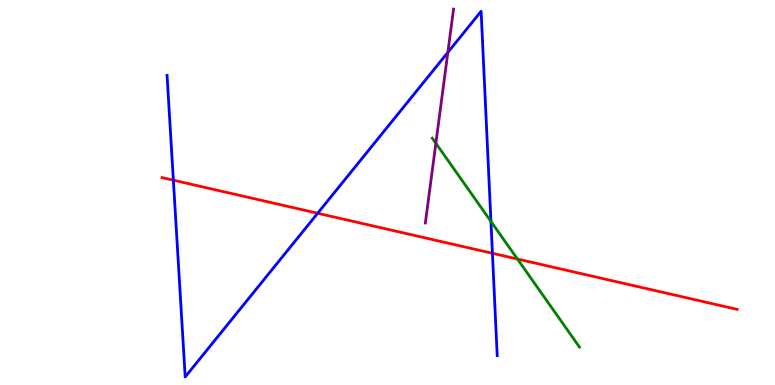[{'lines': ['blue', 'red'], 'intersections': [{'x': 2.24, 'y': 5.32}, {'x': 4.1, 'y': 4.46}, {'x': 6.35, 'y': 3.42}]}, {'lines': ['green', 'red'], 'intersections': [{'x': 6.68, 'y': 3.27}]}, {'lines': ['purple', 'red'], 'intersections': []}, {'lines': ['blue', 'green'], 'intersections': [{'x': 6.33, 'y': 4.25}]}, {'lines': ['blue', 'purple'], 'intersections': [{'x': 5.78, 'y': 8.64}]}, {'lines': ['green', 'purple'], 'intersections': [{'x': 5.62, 'y': 6.28}]}]